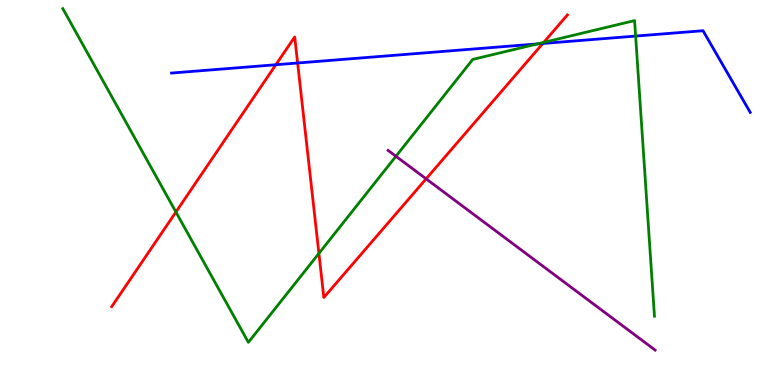[{'lines': ['blue', 'red'], 'intersections': [{'x': 3.56, 'y': 8.32}, {'x': 3.84, 'y': 8.36}, {'x': 7.0, 'y': 8.87}]}, {'lines': ['green', 'red'], 'intersections': [{'x': 2.27, 'y': 4.49}, {'x': 4.11, 'y': 3.42}, {'x': 7.02, 'y': 8.9}]}, {'lines': ['purple', 'red'], 'intersections': [{'x': 5.5, 'y': 5.35}]}, {'lines': ['blue', 'green'], 'intersections': [{'x': 6.93, 'y': 8.86}, {'x': 8.2, 'y': 9.06}]}, {'lines': ['blue', 'purple'], 'intersections': []}, {'lines': ['green', 'purple'], 'intersections': [{'x': 5.11, 'y': 5.94}]}]